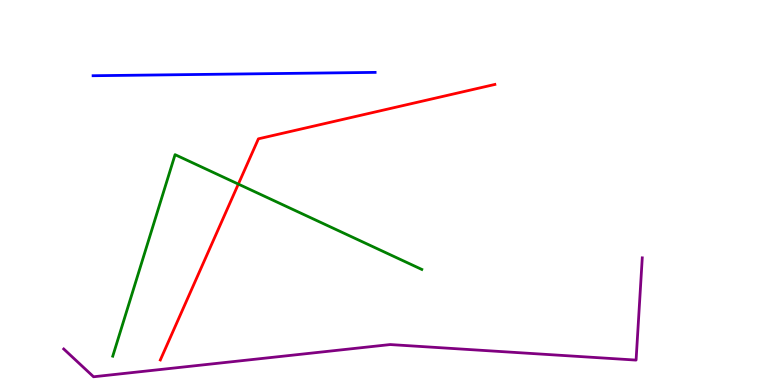[{'lines': ['blue', 'red'], 'intersections': []}, {'lines': ['green', 'red'], 'intersections': [{'x': 3.08, 'y': 5.22}]}, {'lines': ['purple', 'red'], 'intersections': []}, {'lines': ['blue', 'green'], 'intersections': []}, {'lines': ['blue', 'purple'], 'intersections': []}, {'lines': ['green', 'purple'], 'intersections': []}]